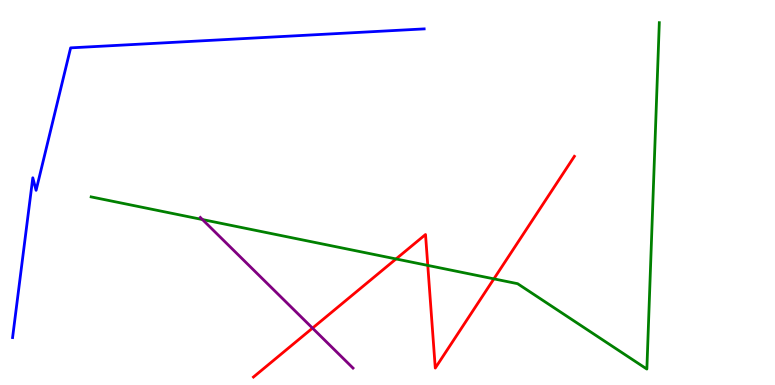[{'lines': ['blue', 'red'], 'intersections': []}, {'lines': ['green', 'red'], 'intersections': [{'x': 5.11, 'y': 3.27}, {'x': 5.52, 'y': 3.11}, {'x': 6.37, 'y': 2.76}]}, {'lines': ['purple', 'red'], 'intersections': [{'x': 4.03, 'y': 1.48}]}, {'lines': ['blue', 'green'], 'intersections': []}, {'lines': ['blue', 'purple'], 'intersections': []}, {'lines': ['green', 'purple'], 'intersections': [{'x': 2.61, 'y': 4.3}]}]